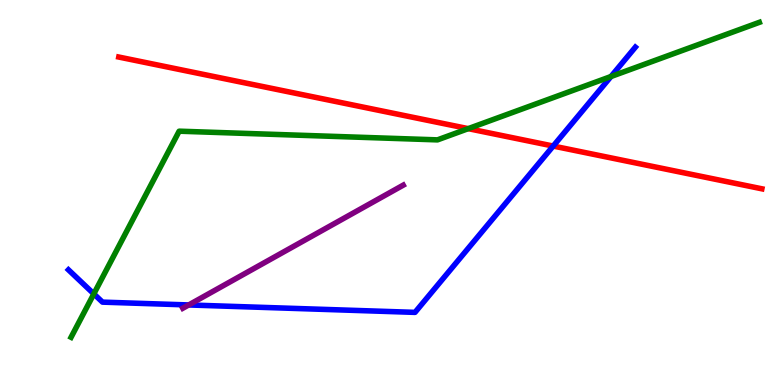[{'lines': ['blue', 'red'], 'intersections': [{'x': 7.14, 'y': 6.21}]}, {'lines': ['green', 'red'], 'intersections': [{'x': 6.04, 'y': 6.66}]}, {'lines': ['purple', 'red'], 'intersections': []}, {'lines': ['blue', 'green'], 'intersections': [{'x': 1.21, 'y': 2.37}, {'x': 7.88, 'y': 8.01}]}, {'lines': ['blue', 'purple'], 'intersections': [{'x': 2.43, 'y': 2.08}]}, {'lines': ['green', 'purple'], 'intersections': []}]